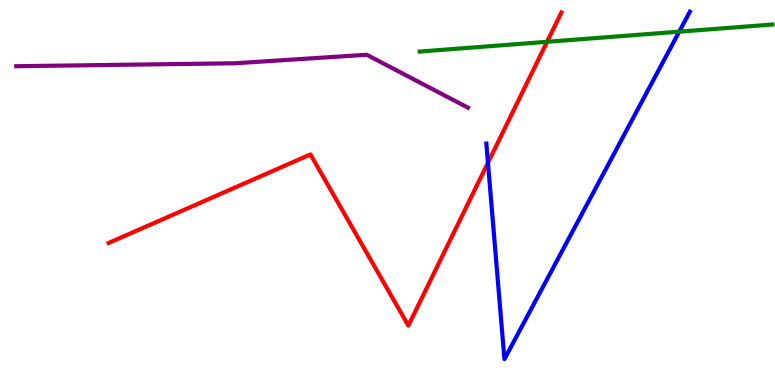[{'lines': ['blue', 'red'], 'intersections': [{'x': 6.3, 'y': 5.77}]}, {'lines': ['green', 'red'], 'intersections': [{'x': 7.06, 'y': 8.91}]}, {'lines': ['purple', 'red'], 'intersections': []}, {'lines': ['blue', 'green'], 'intersections': [{'x': 8.76, 'y': 9.18}]}, {'lines': ['blue', 'purple'], 'intersections': []}, {'lines': ['green', 'purple'], 'intersections': []}]